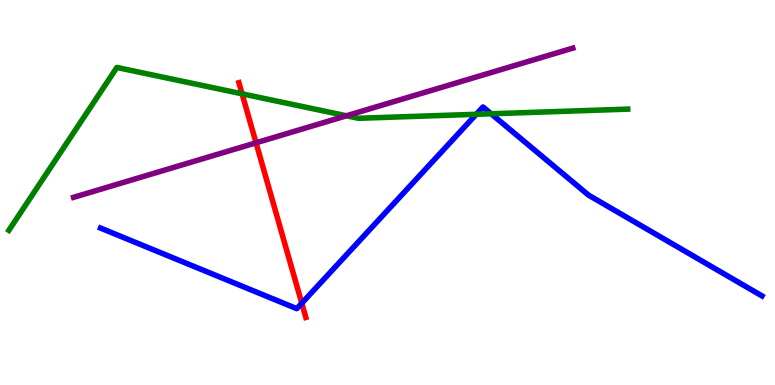[{'lines': ['blue', 'red'], 'intersections': [{'x': 3.89, 'y': 2.12}]}, {'lines': ['green', 'red'], 'intersections': [{'x': 3.12, 'y': 7.56}]}, {'lines': ['purple', 'red'], 'intersections': [{'x': 3.3, 'y': 6.29}]}, {'lines': ['blue', 'green'], 'intersections': [{'x': 6.15, 'y': 7.03}, {'x': 6.34, 'y': 7.04}]}, {'lines': ['blue', 'purple'], 'intersections': []}, {'lines': ['green', 'purple'], 'intersections': [{'x': 4.47, 'y': 6.99}]}]